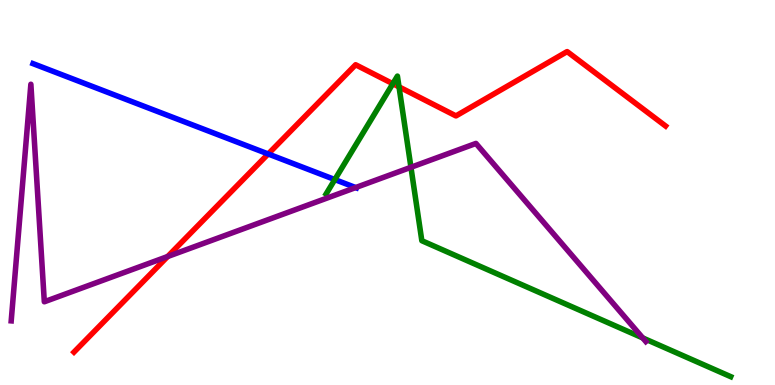[{'lines': ['blue', 'red'], 'intersections': [{'x': 3.46, 'y': 6.0}]}, {'lines': ['green', 'red'], 'intersections': [{'x': 5.07, 'y': 7.83}, {'x': 5.15, 'y': 7.74}]}, {'lines': ['purple', 'red'], 'intersections': [{'x': 2.16, 'y': 3.34}]}, {'lines': ['blue', 'green'], 'intersections': [{'x': 4.32, 'y': 5.34}]}, {'lines': ['blue', 'purple'], 'intersections': [{'x': 4.59, 'y': 5.13}]}, {'lines': ['green', 'purple'], 'intersections': [{'x': 5.3, 'y': 5.65}, {'x': 8.29, 'y': 1.22}]}]